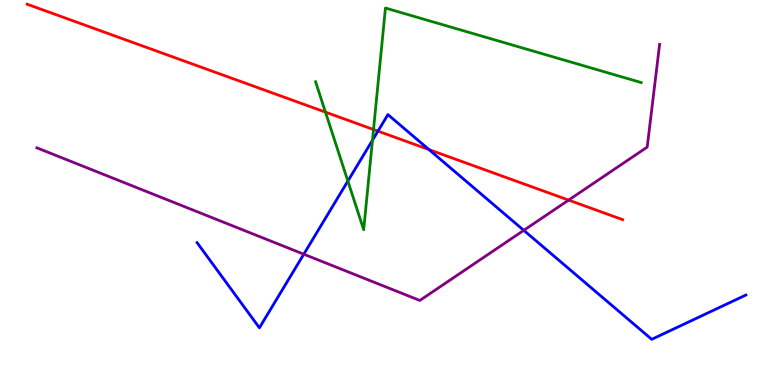[{'lines': ['blue', 'red'], 'intersections': [{'x': 4.88, 'y': 6.59}, {'x': 5.54, 'y': 6.11}]}, {'lines': ['green', 'red'], 'intersections': [{'x': 4.2, 'y': 7.09}, {'x': 4.82, 'y': 6.64}]}, {'lines': ['purple', 'red'], 'intersections': [{'x': 7.34, 'y': 4.8}]}, {'lines': ['blue', 'green'], 'intersections': [{'x': 4.49, 'y': 5.3}, {'x': 4.81, 'y': 6.36}]}, {'lines': ['blue', 'purple'], 'intersections': [{'x': 3.92, 'y': 3.4}, {'x': 6.76, 'y': 4.02}]}, {'lines': ['green', 'purple'], 'intersections': []}]